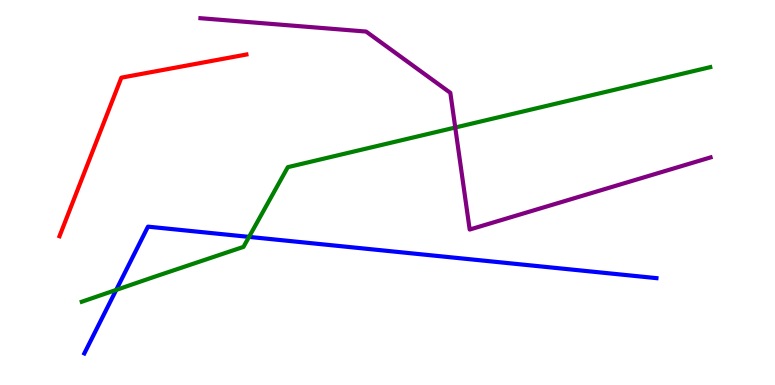[{'lines': ['blue', 'red'], 'intersections': []}, {'lines': ['green', 'red'], 'intersections': []}, {'lines': ['purple', 'red'], 'intersections': []}, {'lines': ['blue', 'green'], 'intersections': [{'x': 1.5, 'y': 2.47}, {'x': 3.21, 'y': 3.85}]}, {'lines': ['blue', 'purple'], 'intersections': []}, {'lines': ['green', 'purple'], 'intersections': [{'x': 5.87, 'y': 6.69}]}]